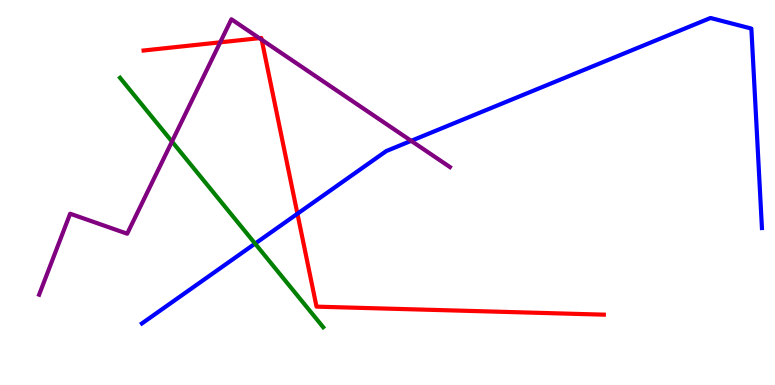[{'lines': ['blue', 'red'], 'intersections': [{'x': 3.84, 'y': 4.45}]}, {'lines': ['green', 'red'], 'intersections': []}, {'lines': ['purple', 'red'], 'intersections': [{'x': 2.84, 'y': 8.9}, {'x': 3.35, 'y': 9.01}, {'x': 3.38, 'y': 8.97}]}, {'lines': ['blue', 'green'], 'intersections': [{'x': 3.29, 'y': 3.67}]}, {'lines': ['blue', 'purple'], 'intersections': [{'x': 5.31, 'y': 6.34}]}, {'lines': ['green', 'purple'], 'intersections': [{'x': 2.22, 'y': 6.32}]}]